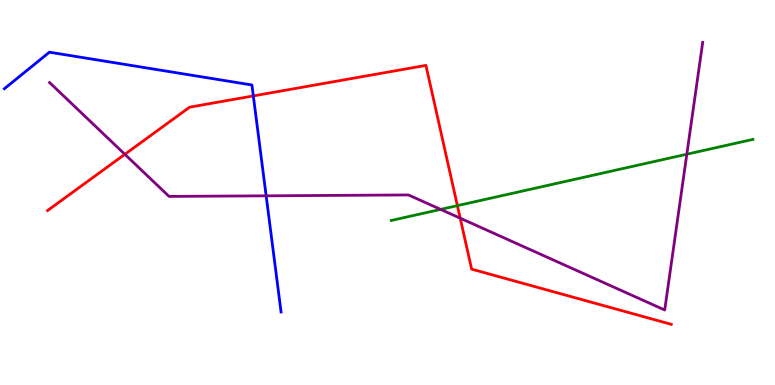[{'lines': ['blue', 'red'], 'intersections': [{'x': 3.27, 'y': 7.51}]}, {'lines': ['green', 'red'], 'intersections': [{'x': 5.9, 'y': 4.66}]}, {'lines': ['purple', 'red'], 'intersections': [{'x': 1.61, 'y': 5.99}, {'x': 5.94, 'y': 4.33}]}, {'lines': ['blue', 'green'], 'intersections': []}, {'lines': ['blue', 'purple'], 'intersections': [{'x': 3.43, 'y': 4.91}]}, {'lines': ['green', 'purple'], 'intersections': [{'x': 5.69, 'y': 4.56}, {'x': 8.86, 'y': 5.99}]}]